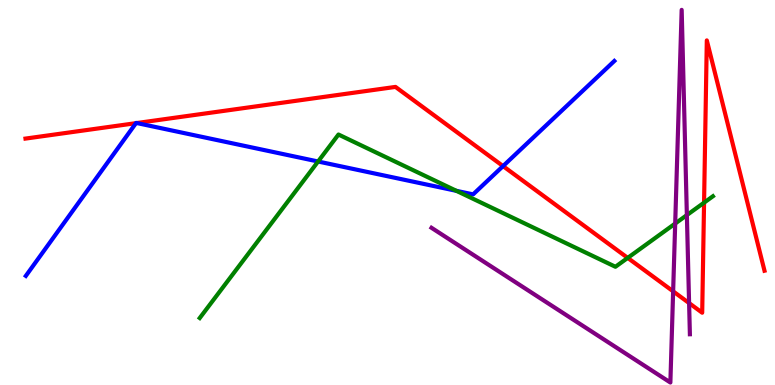[{'lines': ['blue', 'red'], 'intersections': [{'x': 1.75, 'y': 6.8}, {'x': 1.77, 'y': 6.8}, {'x': 6.49, 'y': 5.69}]}, {'lines': ['green', 'red'], 'intersections': [{'x': 8.1, 'y': 3.3}, {'x': 9.08, 'y': 4.74}]}, {'lines': ['purple', 'red'], 'intersections': [{'x': 8.69, 'y': 2.43}, {'x': 8.89, 'y': 2.13}]}, {'lines': ['blue', 'green'], 'intersections': [{'x': 4.1, 'y': 5.81}, {'x': 5.89, 'y': 5.04}]}, {'lines': ['blue', 'purple'], 'intersections': []}, {'lines': ['green', 'purple'], 'intersections': [{'x': 8.71, 'y': 4.19}, {'x': 8.86, 'y': 4.41}]}]